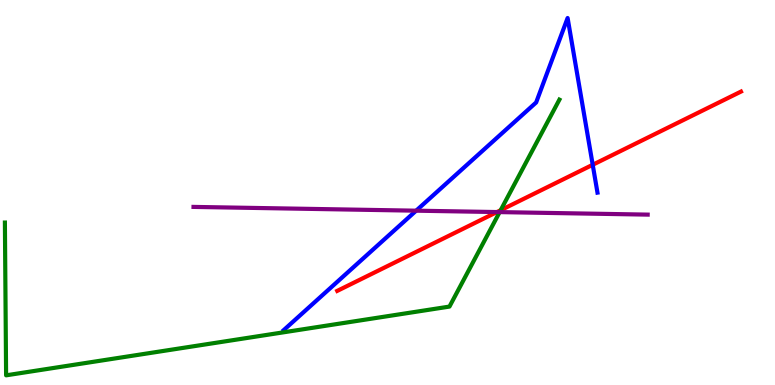[{'lines': ['blue', 'red'], 'intersections': [{'x': 7.65, 'y': 5.72}]}, {'lines': ['green', 'red'], 'intersections': [{'x': 6.46, 'y': 4.54}]}, {'lines': ['purple', 'red'], 'intersections': [{'x': 6.41, 'y': 4.49}]}, {'lines': ['blue', 'green'], 'intersections': []}, {'lines': ['blue', 'purple'], 'intersections': [{'x': 5.37, 'y': 4.53}]}, {'lines': ['green', 'purple'], 'intersections': [{'x': 6.45, 'y': 4.49}]}]